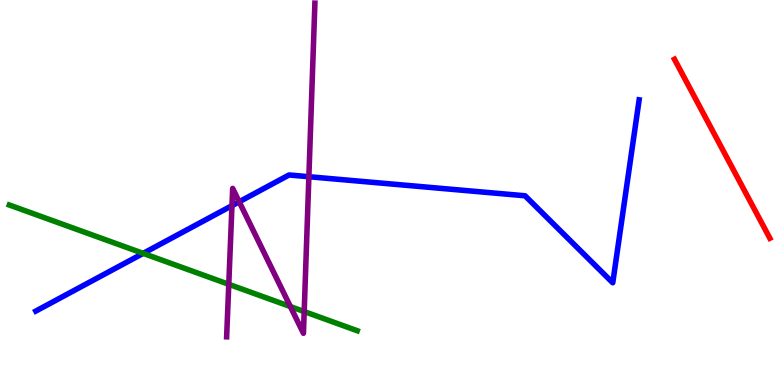[{'lines': ['blue', 'red'], 'intersections': []}, {'lines': ['green', 'red'], 'intersections': []}, {'lines': ['purple', 'red'], 'intersections': []}, {'lines': ['blue', 'green'], 'intersections': [{'x': 1.85, 'y': 3.42}]}, {'lines': ['blue', 'purple'], 'intersections': [{'x': 2.99, 'y': 4.66}, {'x': 3.09, 'y': 4.76}, {'x': 3.99, 'y': 5.41}]}, {'lines': ['green', 'purple'], 'intersections': [{'x': 2.95, 'y': 2.62}, {'x': 3.75, 'y': 2.04}, {'x': 3.93, 'y': 1.91}]}]